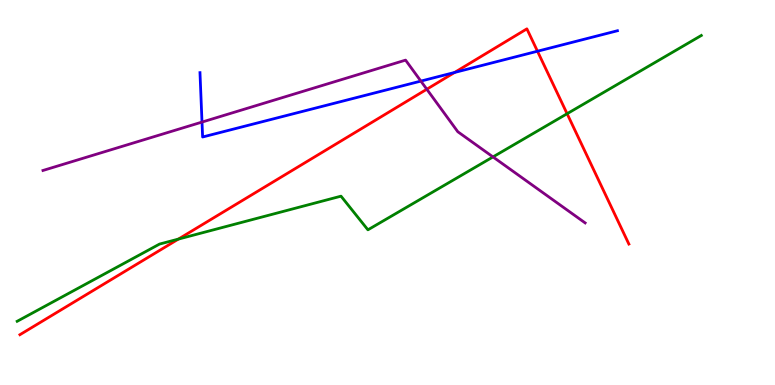[{'lines': ['blue', 'red'], 'intersections': [{'x': 5.87, 'y': 8.12}, {'x': 6.94, 'y': 8.67}]}, {'lines': ['green', 'red'], 'intersections': [{'x': 2.3, 'y': 3.79}, {'x': 7.32, 'y': 7.05}]}, {'lines': ['purple', 'red'], 'intersections': [{'x': 5.51, 'y': 7.68}]}, {'lines': ['blue', 'green'], 'intersections': []}, {'lines': ['blue', 'purple'], 'intersections': [{'x': 2.61, 'y': 6.83}, {'x': 5.43, 'y': 7.89}]}, {'lines': ['green', 'purple'], 'intersections': [{'x': 6.36, 'y': 5.92}]}]